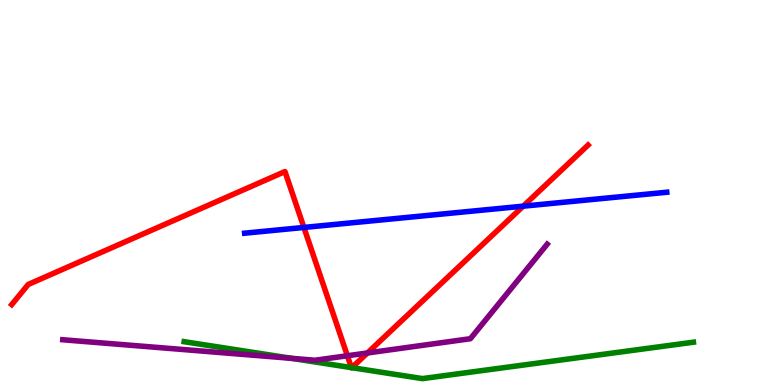[{'lines': ['blue', 'red'], 'intersections': [{'x': 3.92, 'y': 4.09}, {'x': 6.75, 'y': 4.64}]}, {'lines': ['green', 'red'], 'intersections': [{'x': 4.53, 'y': 0.452}, {'x': 4.54, 'y': 0.45}]}, {'lines': ['purple', 'red'], 'intersections': [{'x': 4.48, 'y': 0.76}, {'x': 4.74, 'y': 0.832}]}, {'lines': ['blue', 'green'], 'intersections': []}, {'lines': ['blue', 'purple'], 'intersections': []}, {'lines': ['green', 'purple'], 'intersections': [{'x': 3.76, 'y': 0.692}]}]